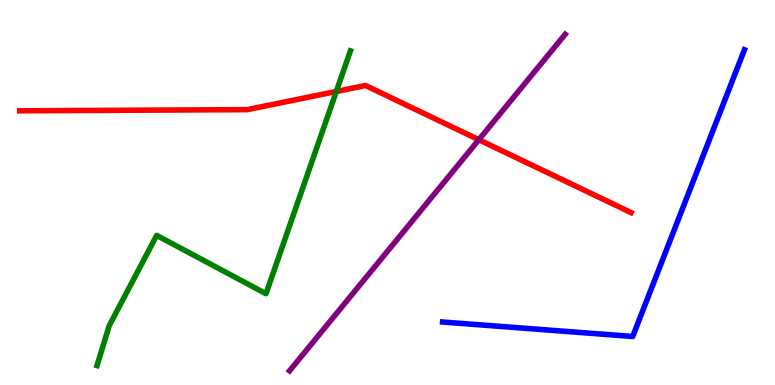[{'lines': ['blue', 'red'], 'intersections': []}, {'lines': ['green', 'red'], 'intersections': [{'x': 4.34, 'y': 7.62}]}, {'lines': ['purple', 'red'], 'intersections': [{'x': 6.18, 'y': 6.37}]}, {'lines': ['blue', 'green'], 'intersections': []}, {'lines': ['blue', 'purple'], 'intersections': []}, {'lines': ['green', 'purple'], 'intersections': []}]